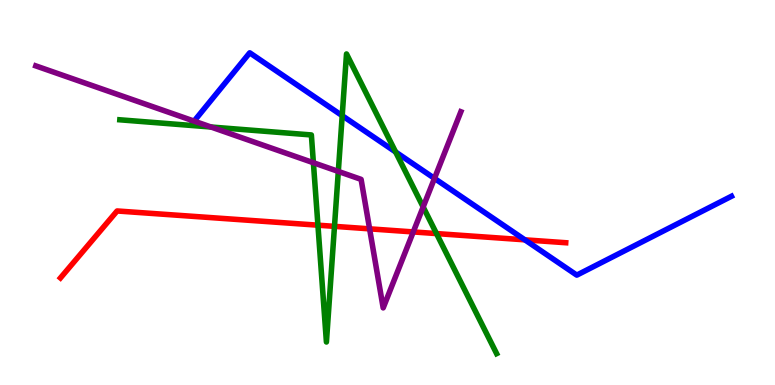[{'lines': ['blue', 'red'], 'intersections': [{'x': 6.77, 'y': 3.77}]}, {'lines': ['green', 'red'], 'intersections': [{'x': 4.1, 'y': 4.15}, {'x': 4.32, 'y': 4.12}, {'x': 5.63, 'y': 3.93}]}, {'lines': ['purple', 'red'], 'intersections': [{'x': 4.77, 'y': 4.06}, {'x': 5.33, 'y': 3.98}]}, {'lines': ['blue', 'green'], 'intersections': [{'x': 4.42, 'y': 7.0}, {'x': 5.1, 'y': 6.05}]}, {'lines': ['blue', 'purple'], 'intersections': [{'x': 2.5, 'y': 6.85}, {'x': 5.61, 'y': 5.37}]}, {'lines': ['green', 'purple'], 'intersections': [{'x': 2.72, 'y': 6.7}, {'x': 4.04, 'y': 5.77}, {'x': 4.37, 'y': 5.55}, {'x': 5.46, 'y': 4.62}]}]